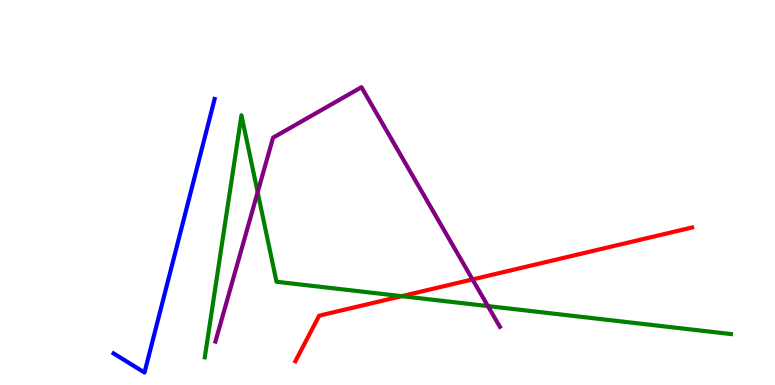[{'lines': ['blue', 'red'], 'intersections': []}, {'lines': ['green', 'red'], 'intersections': [{'x': 5.18, 'y': 2.31}]}, {'lines': ['purple', 'red'], 'intersections': [{'x': 6.1, 'y': 2.74}]}, {'lines': ['blue', 'green'], 'intersections': []}, {'lines': ['blue', 'purple'], 'intersections': []}, {'lines': ['green', 'purple'], 'intersections': [{'x': 3.32, 'y': 5.01}, {'x': 6.3, 'y': 2.05}]}]